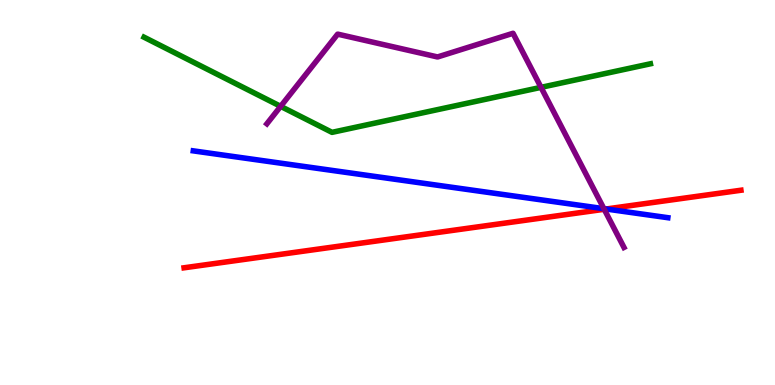[{'lines': ['blue', 'red'], 'intersections': [{'x': 7.82, 'y': 4.57}]}, {'lines': ['green', 'red'], 'intersections': []}, {'lines': ['purple', 'red'], 'intersections': [{'x': 7.8, 'y': 4.56}]}, {'lines': ['blue', 'green'], 'intersections': []}, {'lines': ['blue', 'purple'], 'intersections': [{'x': 7.79, 'y': 4.58}]}, {'lines': ['green', 'purple'], 'intersections': [{'x': 3.62, 'y': 7.24}, {'x': 6.98, 'y': 7.73}]}]